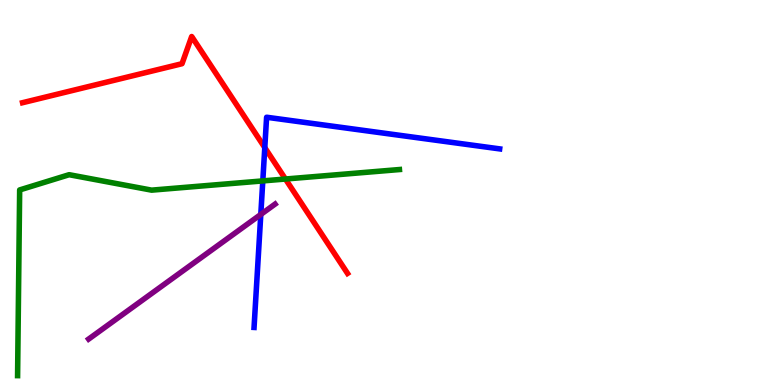[{'lines': ['blue', 'red'], 'intersections': [{'x': 3.42, 'y': 6.17}]}, {'lines': ['green', 'red'], 'intersections': [{'x': 3.68, 'y': 5.35}]}, {'lines': ['purple', 'red'], 'intersections': []}, {'lines': ['blue', 'green'], 'intersections': [{'x': 3.39, 'y': 5.3}]}, {'lines': ['blue', 'purple'], 'intersections': [{'x': 3.37, 'y': 4.43}]}, {'lines': ['green', 'purple'], 'intersections': []}]